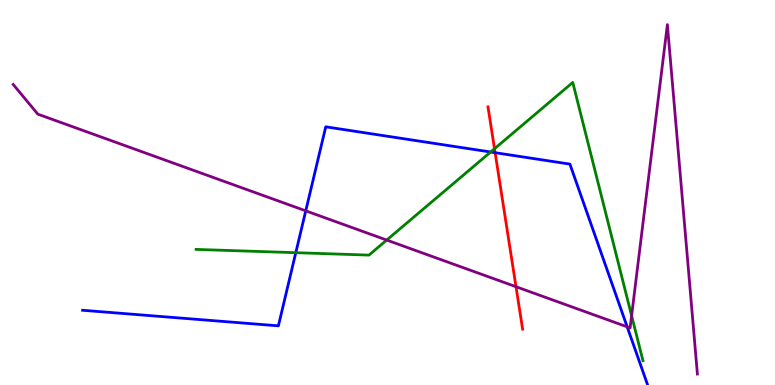[{'lines': ['blue', 'red'], 'intersections': [{'x': 6.39, 'y': 6.03}]}, {'lines': ['green', 'red'], 'intersections': [{'x': 6.38, 'y': 6.14}]}, {'lines': ['purple', 'red'], 'intersections': [{'x': 6.66, 'y': 2.55}]}, {'lines': ['blue', 'green'], 'intersections': [{'x': 3.82, 'y': 3.44}, {'x': 6.33, 'y': 6.05}]}, {'lines': ['blue', 'purple'], 'intersections': [{'x': 3.95, 'y': 4.52}, {'x': 8.09, 'y': 1.51}]}, {'lines': ['green', 'purple'], 'intersections': [{'x': 4.99, 'y': 3.76}, {'x': 8.15, 'y': 1.8}]}]